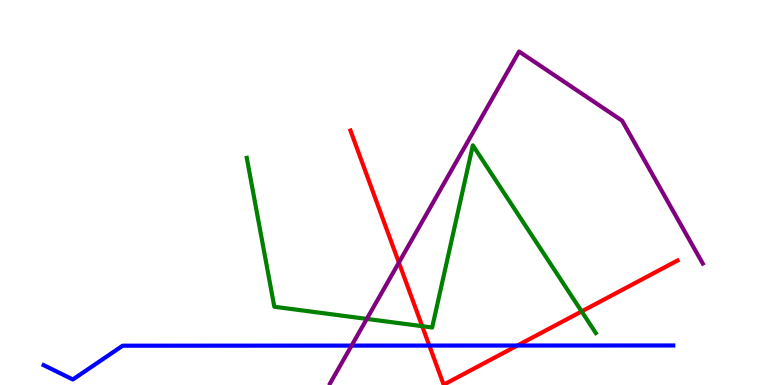[{'lines': ['blue', 'red'], 'intersections': [{'x': 5.54, 'y': 1.02}, {'x': 6.68, 'y': 1.02}]}, {'lines': ['green', 'red'], 'intersections': [{'x': 5.45, 'y': 1.53}, {'x': 7.51, 'y': 1.91}]}, {'lines': ['purple', 'red'], 'intersections': [{'x': 5.15, 'y': 3.18}]}, {'lines': ['blue', 'green'], 'intersections': []}, {'lines': ['blue', 'purple'], 'intersections': [{'x': 4.54, 'y': 1.02}]}, {'lines': ['green', 'purple'], 'intersections': [{'x': 4.73, 'y': 1.72}]}]